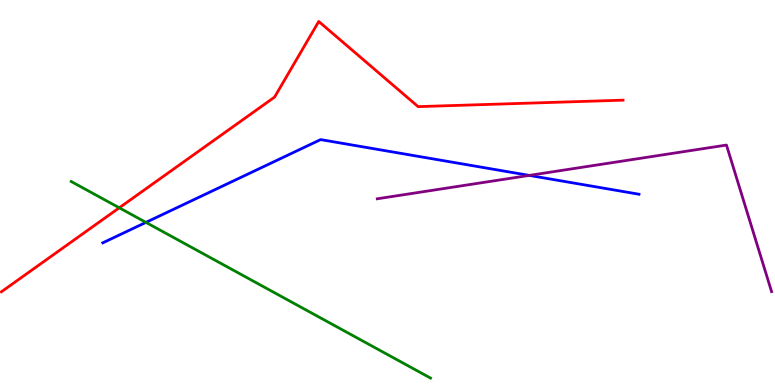[{'lines': ['blue', 'red'], 'intersections': []}, {'lines': ['green', 'red'], 'intersections': [{'x': 1.54, 'y': 4.6}]}, {'lines': ['purple', 'red'], 'intersections': []}, {'lines': ['blue', 'green'], 'intersections': [{'x': 1.88, 'y': 4.22}]}, {'lines': ['blue', 'purple'], 'intersections': [{'x': 6.83, 'y': 5.44}]}, {'lines': ['green', 'purple'], 'intersections': []}]